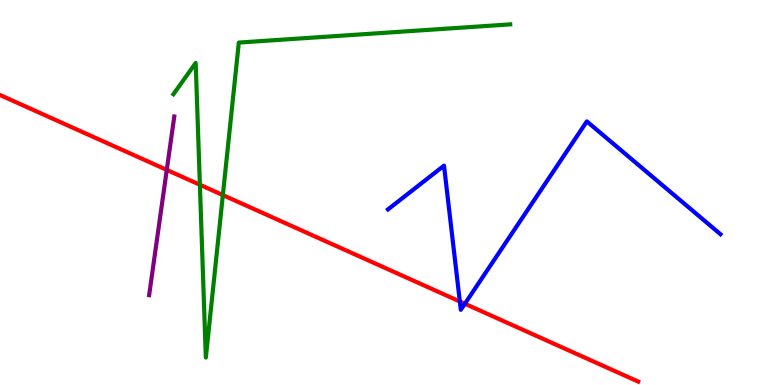[{'lines': ['blue', 'red'], 'intersections': [{'x': 5.93, 'y': 2.17}, {'x': 6.0, 'y': 2.11}]}, {'lines': ['green', 'red'], 'intersections': [{'x': 2.58, 'y': 5.2}, {'x': 2.88, 'y': 4.93}]}, {'lines': ['purple', 'red'], 'intersections': [{'x': 2.15, 'y': 5.59}]}, {'lines': ['blue', 'green'], 'intersections': []}, {'lines': ['blue', 'purple'], 'intersections': []}, {'lines': ['green', 'purple'], 'intersections': []}]